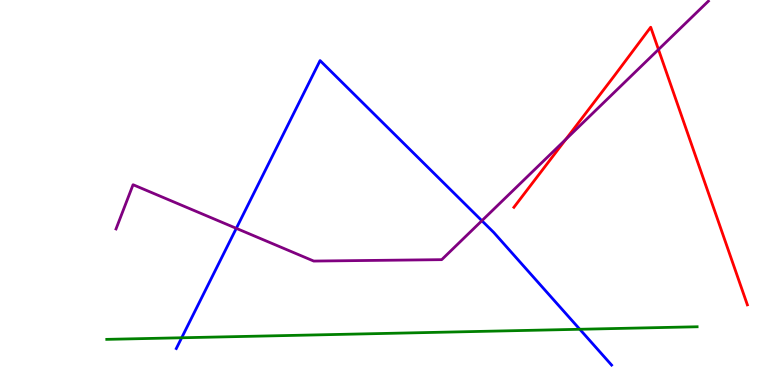[{'lines': ['blue', 'red'], 'intersections': []}, {'lines': ['green', 'red'], 'intersections': []}, {'lines': ['purple', 'red'], 'intersections': [{'x': 7.3, 'y': 6.38}, {'x': 8.5, 'y': 8.71}]}, {'lines': ['blue', 'green'], 'intersections': [{'x': 2.34, 'y': 1.23}, {'x': 7.48, 'y': 1.45}]}, {'lines': ['blue', 'purple'], 'intersections': [{'x': 3.05, 'y': 4.07}, {'x': 6.22, 'y': 4.27}]}, {'lines': ['green', 'purple'], 'intersections': []}]